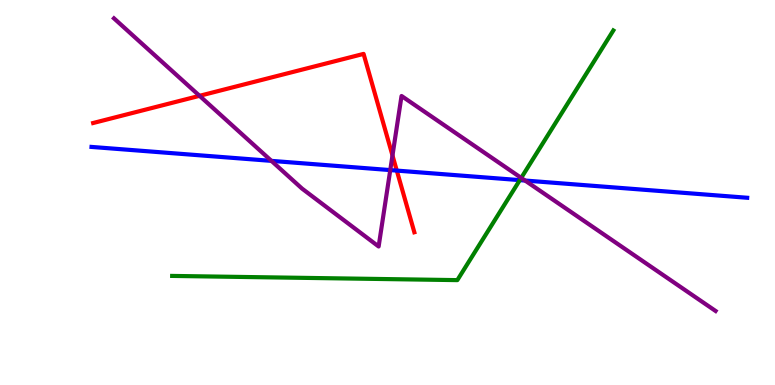[{'lines': ['blue', 'red'], 'intersections': [{'x': 5.12, 'y': 5.57}]}, {'lines': ['green', 'red'], 'intersections': []}, {'lines': ['purple', 'red'], 'intersections': [{'x': 2.57, 'y': 7.51}, {'x': 5.06, 'y': 5.96}]}, {'lines': ['blue', 'green'], 'intersections': [{'x': 6.71, 'y': 5.32}]}, {'lines': ['blue', 'purple'], 'intersections': [{'x': 3.5, 'y': 5.82}, {'x': 5.04, 'y': 5.58}, {'x': 6.77, 'y': 5.31}]}, {'lines': ['green', 'purple'], 'intersections': [{'x': 6.73, 'y': 5.38}]}]